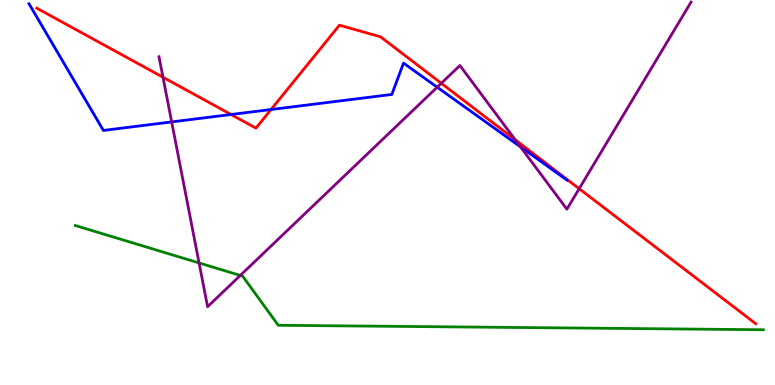[{'lines': ['blue', 'red'], 'intersections': [{'x': 2.98, 'y': 7.03}, {'x': 3.5, 'y': 7.16}]}, {'lines': ['green', 'red'], 'intersections': []}, {'lines': ['purple', 'red'], 'intersections': [{'x': 2.1, 'y': 7.99}, {'x': 5.69, 'y': 7.84}, {'x': 6.65, 'y': 6.37}, {'x': 7.47, 'y': 5.1}]}, {'lines': ['blue', 'green'], 'intersections': []}, {'lines': ['blue', 'purple'], 'intersections': [{'x': 2.21, 'y': 6.83}, {'x': 5.64, 'y': 7.73}, {'x': 6.72, 'y': 6.19}]}, {'lines': ['green', 'purple'], 'intersections': [{'x': 2.57, 'y': 3.17}, {'x': 3.1, 'y': 2.85}]}]